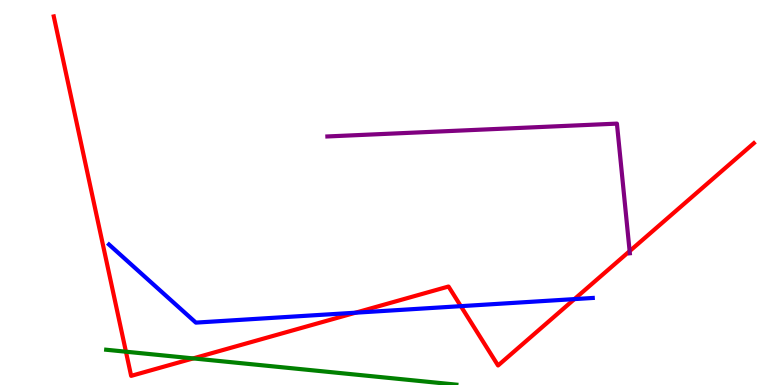[{'lines': ['blue', 'red'], 'intersections': [{'x': 4.59, 'y': 1.88}, {'x': 5.95, 'y': 2.05}, {'x': 7.41, 'y': 2.23}]}, {'lines': ['green', 'red'], 'intersections': [{'x': 1.63, 'y': 0.865}, {'x': 2.49, 'y': 0.691}]}, {'lines': ['purple', 'red'], 'intersections': [{'x': 8.12, 'y': 3.48}]}, {'lines': ['blue', 'green'], 'intersections': []}, {'lines': ['blue', 'purple'], 'intersections': []}, {'lines': ['green', 'purple'], 'intersections': []}]